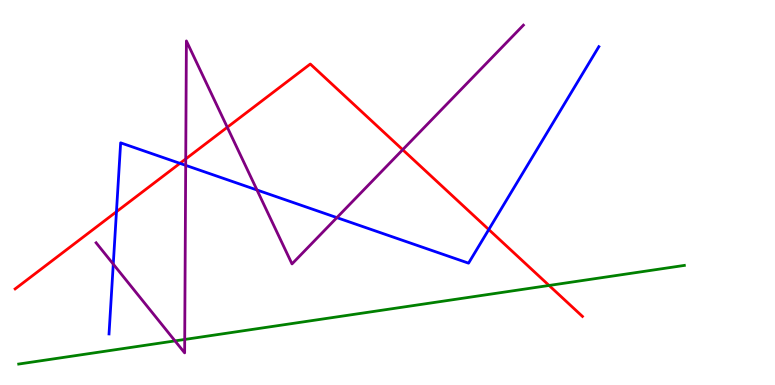[{'lines': ['blue', 'red'], 'intersections': [{'x': 1.5, 'y': 4.5}, {'x': 2.32, 'y': 5.76}, {'x': 6.31, 'y': 4.04}]}, {'lines': ['green', 'red'], 'intersections': [{'x': 7.08, 'y': 2.59}]}, {'lines': ['purple', 'red'], 'intersections': [{'x': 2.4, 'y': 5.87}, {'x': 2.93, 'y': 6.69}, {'x': 5.2, 'y': 6.11}]}, {'lines': ['blue', 'green'], 'intersections': []}, {'lines': ['blue', 'purple'], 'intersections': [{'x': 1.46, 'y': 3.14}, {'x': 2.4, 'y': 5.71}, {'x': 3.32, 'y': 5.07}, {'x': 4.35, 'y': 4.35}]}, {'lines': ['green', 'purple'], 'intersections': [{'x': 2.26, 'y': 1.15}, {'x': 2.38, 'y': 1.18}]}]